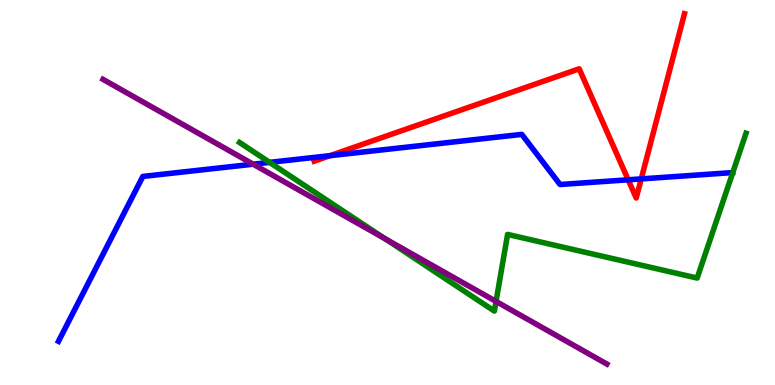[{'lines': ['blue', 'red'], 'intersections': [{'x': 4.26, 'y': 5.96}, {'x': 8.11, 'y': 5.33}, {'x': 8.27, 'y': 5.35}]}, {'lines': ['green', 'red'], 'intersections': []}, {'lines': ['purple', 'red'], 'intersections': []}, {'lines': ['blue', 'green'], 'intersections': [{'x': 3.48, 'y': 5.78}]}, {'lines': ['blue', 'purple'], 'intersections': [{'x': 3.27, 'y': 5.74}]}, {'lines': ['green', 'purple'], 'intersections': [{'x': 4.97, 'y': 3.8}, {'x': 6.4, 'y': 2.17}]}]